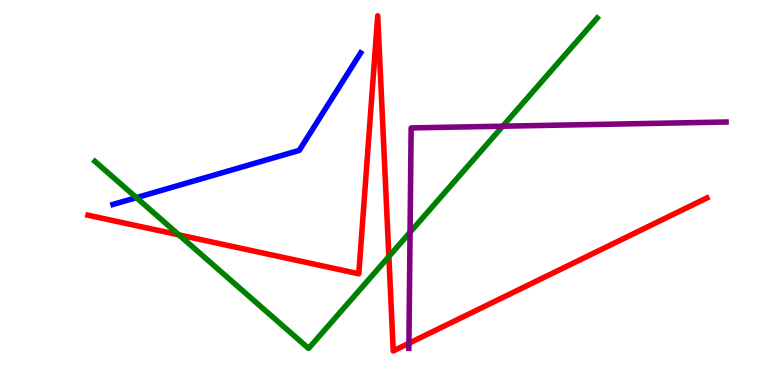[{'lines': ['blue', 'red'], 'intersections': []}, {'lines': ['green', 'red'], 'intersections': [{'x': 2.31, 'y': 3.9}, {'x': 5.02, 'y': 3.34}]}, {'lines': ['purple', 'red'], 'intersections': [{'x': 5.28, 'y': 1.08}]}, {'lines': ['blue', 'green'], 'intersections': [{'x': 1.76, 'y': 4.87}]}, {'lines': ['blue', 'purple'], 'intersections': []}, {'lines': ['green', 'purple'], 'intersections': [{'x': 5.29, 'y': 3.97}, {'x': 6.49, 'y': 6.72}]}]